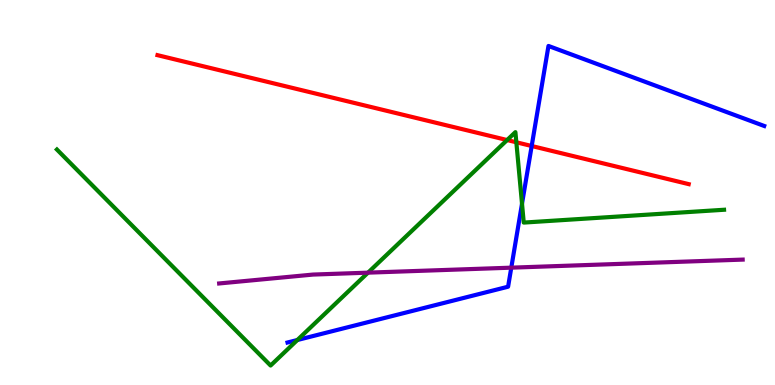[{'lines': ['blue', 'red'], 'intersections': [{'x': 6.86, 'y': 6.21}]}, {'lines': ['green', 'red'], 'intersections': [{'x': 6.54, 'y': 6.36}, {'x': 6.66, 'y': 6.3}]}, {'lines': ['purple', 'red'], 'intersections': []}, {'lines': ['blue', 'green'], 'intersections': [{'x': 3.84, 'y': 1.17}, {'x': 6.74, 'y': 4.71}]}, {'lines': ['blue', 'purple'], 'intersections': [{'x': 6.6, 'y': 3.05}]}, {'lines': ['green', 'purple'], 'intersections': [{'x': 4.75, 'y': 2.92}]}]